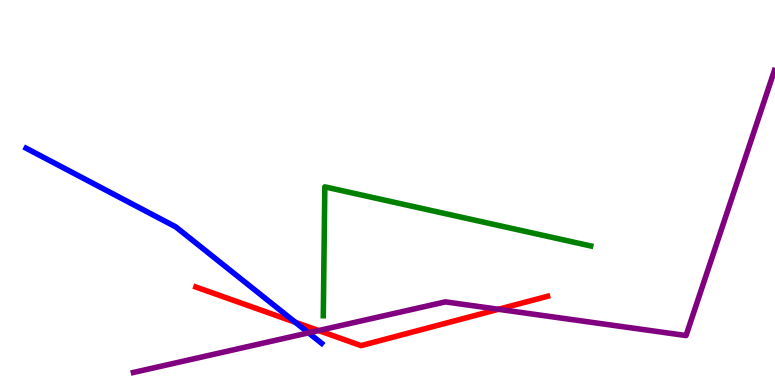[{'lines': ['blue', 'red'], 'intersections': [{'x': 3.81, 'y': 1.63}]}, {'lines': ['green', 'red'], 'intersections': []}, {'lines': ['purple', 'red'], 'intersections': [{'x': 4.11, 'y': 1.41}, {'x': 6.43, 'y': 1.97}]}, {'lines': ['blue', 'green'], 'intersections': []}, {'lines': ['blue', 'purple'], 'intersections': [{'x': 3.98, 'y': 1.35}]}, {'lines': ['green', 'purple'], 'intersections': []}]